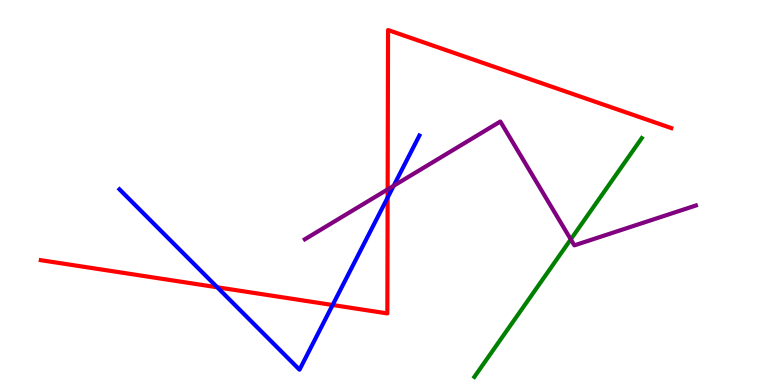[{'lines': ['blue', 'red'], 'intersections': [{'x': 2.8, 'y': 2.54}, {'x': 4.29, 'y': 2.08}, {'x': 5.0, 'y': 4.87}]}, {'lines': ['green', 'red'], 'intersections': []}, {'lines': ['purple', 'red'], 'intersections': [{'x': 5.0, 'y': 5.08}]}, {'lines': ['blue', 'green'], 'intersections': []}, {'lines': ['blue', 'purple'], 'intersections': [{'x': 5.08, 'y': 5.17}]}, {'lines': ['green', 'purple'], 'intersections': [{'x': 7.36, 'y': 3.78}]}]